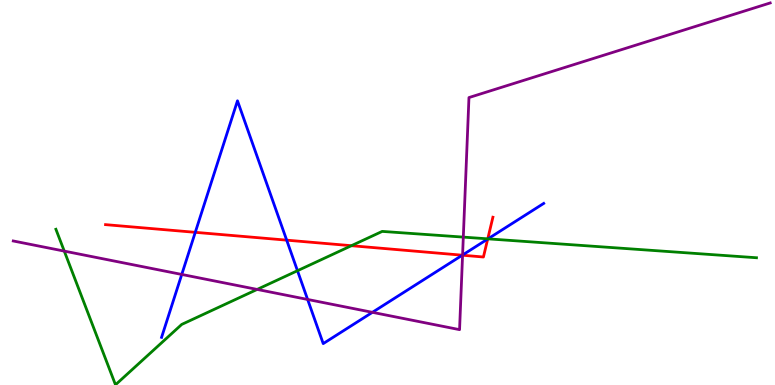[{'lines': ['blue', 'red'], 'intersections': [{'x': 2.52, 'y': 3.97}, {'x': 3.7, 'y': 3.76}, {'x': 5.96, 'y': 3.37}, {'x': 6.29, 'y': 3.79}]}, {'lines': ['green', 'red'], 'intersections': [{'x': 4.53, 'y': 3.62}, {'x': 6.29, 'y': 3.8}]}, {'lines': ['purple', 'red'], 'intersections': [{'x': 5.97, 'y': 3.37}]}, {'lines': ['blue', 'green'], 'intersections': [{'x': 3.84, 'y': 2.97}, {'x': 6.3, 'y': 3.8}]}, {'lines': ['blue', 'purple'], 'intersections': [{'x': 2.35, 'y': 2.87}, {'x': 3.97, 'y': 2.22}, {'x': 4.81, 'y': 1.89}, {'x': 5.97, 'y': 3.38}]}, {'lines': ['green', 'purple'], 'intersections': [{'x': 0.829, 'y': 3.48}, {'x': 3.32, 'y': 2.48}, {'x': 5.98, 'y': 3.84}]}]